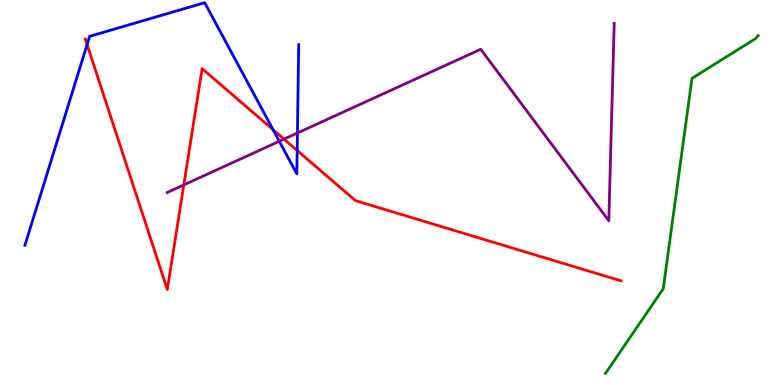[{'lines': ['blue', 'red'], 'intersections': [{'x': 1.12, 'y': 8.84}, {'x': 3.52, 'y': 6.63}, {'x': 3.83, 'y': 6.09}]}, {'lines': ['green', 'red'], 'intersections': []}, {'lines': ['purple', 'red'], 'intersections': [{'x': 2.37, 'y': 5.2}, {'x': 3.66, 'y': 6.39}]}, {'lines': ['blue', 'green'], 'intersections': []}, {'lines': ['blue', 'purple'], 'intersections': [{'x': 3.6, 'y': 6.33}, {'x': 3.84, 'y': 6.55}]}, {'lines': ['green', 'purple'], 'intersections': []}]